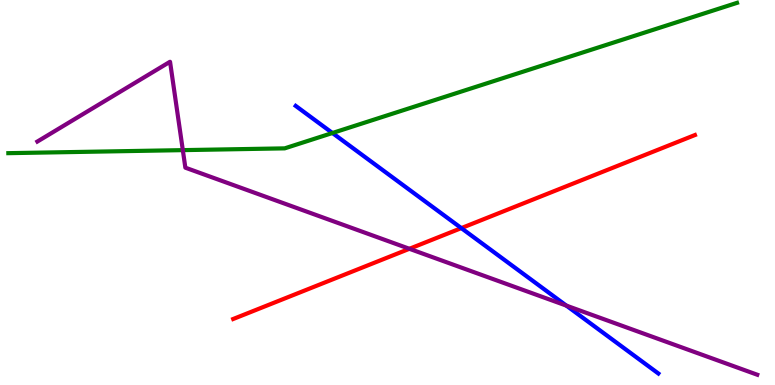[{'lines': ['blue', 'red'], 'intersections': [{'x': 5.95, 'y': 4.08}]}, {'lines': ['green', 'red'], 'intersections': []}, {'lines': ['purple', 'red'], 'intersections': [{'x': 5.28, 'y': 3.54}]}, {'lines': ['blue', 'green'], 'intersections': [{'x': 4.29, 'y': 6.55}]}, {'lines': ['blue', 'purple'], 'intersections': [{'x': 7.31, 'y': 2.06}]}, {'lines': ['green', 'purple'], 'intersections': [{'x': 2.36, 'y': 6.1}]}]